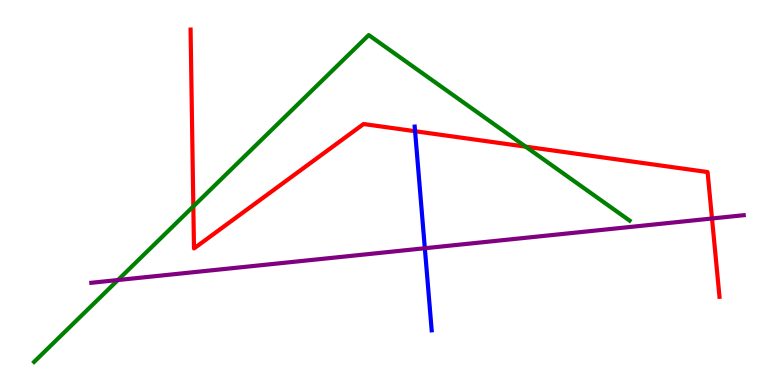[{'lines': ['blue', 'red'], 'intersections': [{'x': 5.36, 'y': 6.59}]}, {'lines': ['green', 'red'], 'intersections': [{'x': 2.49, 'y': 4.64}, {'x': 6.78, 'y': 6.19}]}, {'lines': ['purple', 'red'], 'intersections': [{'x': 9.19, 'y': 4.32}]}, {'lines': ['blue', 'green'], 'intersections': []}, {'lines': ['blue', 'purple'], 'intersections': [{'x': 5.48, 'y': 3.55}]}, {'lines': ['green', 'purple'], 'intersections': [{'x': 1.52, 'y': 2.73}]}]